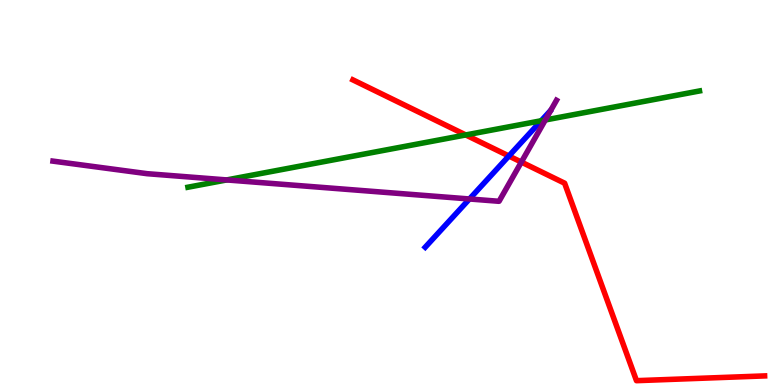[{'lines': ['blue', 'red'], 'intersections': [{'x': 6.57, 'y': 5.95}]}, {'lines': ['green', 'red'], 'intersections': [{'x': 6.01, 'y': 6.49}]}, {'lines': ['purple', 'red'], 'intersections': [{'x': 6.73, 'y': 5.79}]}, {'lines': ['blue', 'green'], 'intersections': [{'x': 6.98, 'y': 6.86}]}, {'lines': ['blue', 'purple'], 'intersections': [{'x': 6.06, 'y': 4.83}]}, {'lines': ['green', 'purple'], 'intersections': [{'x': 2.93, 'y': 5.33}, {'x': 7.04, 'y': 6.88}]}]